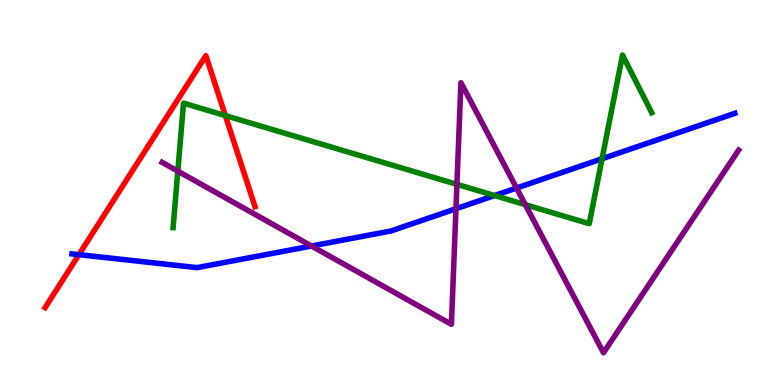[{'lines': ['blue', 'red'], 'intersections': [{'x': 1.02, 'y': 3.39}]}, {'lines': ['green', 'red'], 'intersections': [{'x': 2.91, 'y': 7.0}]}, {'lines': ['purple', 'red'], 'intersections': []}, {'lines': ['blue', 'green'], 'intersections': [{'x': 6.38, 'y': 4.92}, {'x': 7.77, 'y': 5.88}]}, {'lines': ['blue', 'purple'], 'intersections': [{'x': 4.02, 'y': 3.61}, {'x': 5.88, 'y': 4.58}, {'x': 6.66, 'y': 5.12}]}, {'lines': ['green', 'purple'], 'intersections': [{'x': 2.29, 'y': 5.55}, {'x': 5.9, 'y': 5.21}, {'x': 6.78, 'y': 4.68}]}]